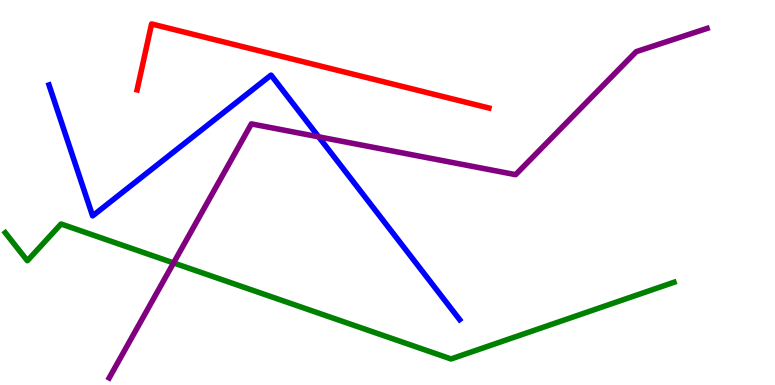[{'lines': ['blue', 'red'], 'intersections': []}, {'lines': ['green', 'red'], 'intersections': []}, {'lines': ['purple', 'red'], 'intersections': []}, {'lines': ['blue', 'green'], 'intersections': []}, {'lines': ['blue', 'purple'], 'intersections': [{'x': 4.11, 'y': 6.45}]}, {'lines': ['green', 'purple'], 'intersections': [{'x': 2.24, 'y': 3.17}]}]